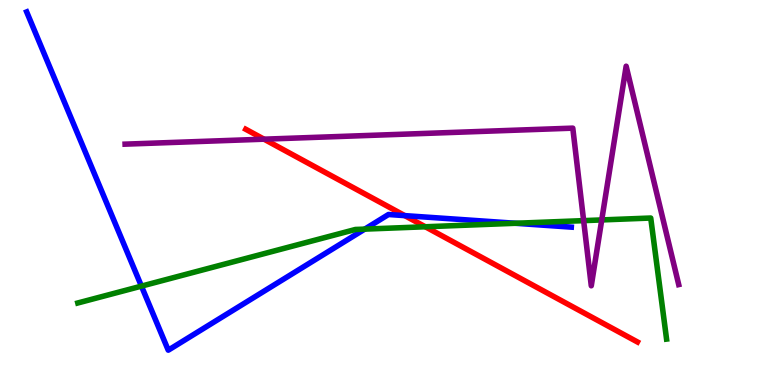[{'lines': ['blue', 'red'], 'intersections': [{'x': 5.22, 'y': 4.4}]}, {'lines': ['green', 'red'], 'intersections': [{'x': 5.49, 'y': 4.11}]}, {'lines': ['purple', 'red'], 'intersections': [{'x': 3.41, 'y': 6.38}]}, {'lines': ['blue', 'green'], 'intersections': [{'x': 1.83, 'y': 2.57}, {'x': 4.71, 'y': 4.05}, {'x': 6.65, 'y': 4.2}]}, {'lines': ['blue', 'purple'], 'intersections': []}, {'lines': ['green', 'purple'], 'intersections': [{'x': 7.53, 'y': 4.27}, {'x': 7.76, 'y': 4.29}]}]